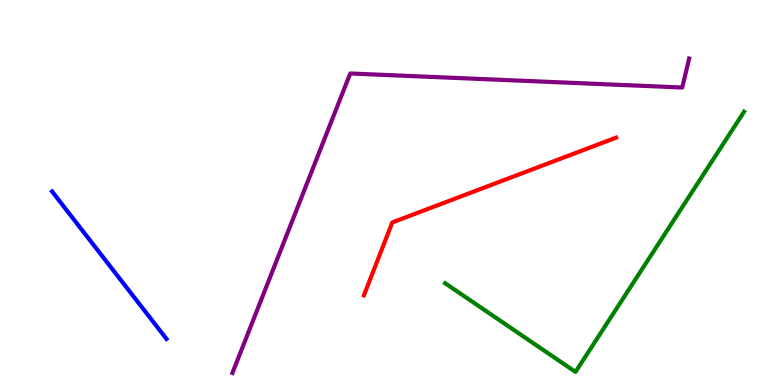[{'lines': ['blue', 'red'], 'intersections': []}, {'lines': ['green', 'red'], 'intersections': []}, {'lines': ['purple', 'red'], 'intersections': []}, {'lines': ['blue', 'green'], 'intersections': []}, {'lines': ['blue', 'purple'], 'intersections': []}, {'lines': ['green', 'purple'], 'intersections': []}]